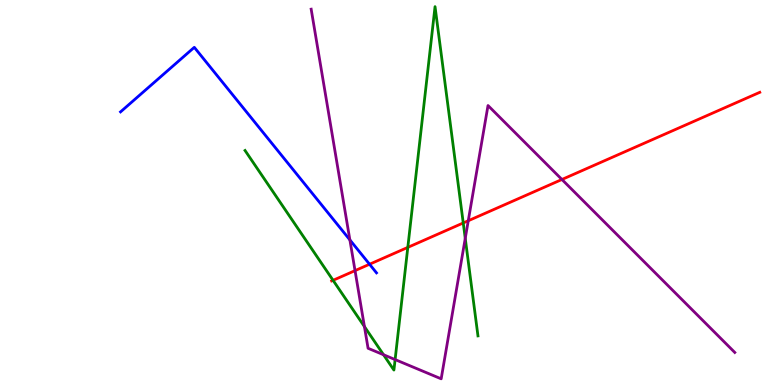[{'lines': ['blue', 'red'], 'intersections': [{'x': 4.77, 'y': 3.14}]}, {'lines': ['green', 'red'], 'intersections': [{'x': 4.3, 'y': 2.72}, {'x': 5.26, 'y': 3.57}, {'x': 5.98, 'y': 4.21}]}, {'lines': ['purple', 'red'], 'intersections': [{'x': 4.58, 'y': 2.97}, {'x': 6.04, 'y': 4.27}, {'x': 7.25, 'y': 5.34}]}, {'lines': ['blue', 'green'], 'intersections': []}, {'lines': ['blue', 'purple'], 'intersections': [{'x': 4.51, 'y': 3.77}]}, {'lines': ['green', 'purple'], 'intersections': [{'x': 4.7, 'y': 1.52}, {'x': 4.95, 'y': 0.786}, {'x': 5.1, 'y': 0.66}, {'x': 6.0, 'y': 3.81}]}]